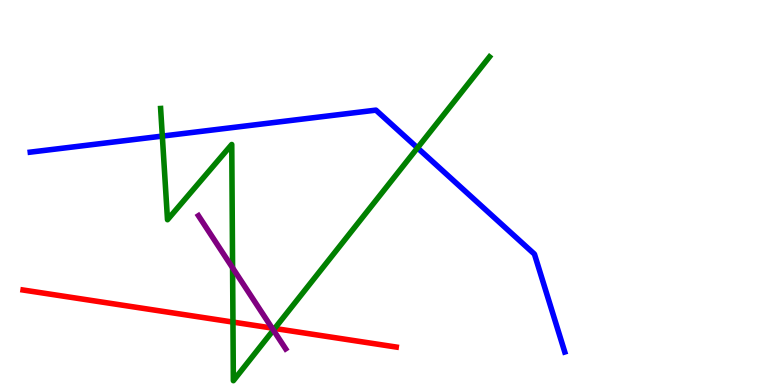[{'lines': ['blue', 'red'], 'intersections': []}, {'lines': ['green', 'red'], 'intersections': [{'x': 3.01, 'y': 1.63}, {'x': 3.54, 'y': 1.47}]}, {'lines': ['purple', 'red'], 'intersections': [{'x': 3.51, 'y': 1.48}]}, {'lines': ['blue', 'green'], 'intersections': [{'x': 2.09, 'y': 6.47}, {'x': 5.39, 'y': 6.16}]}, {'lines': ['blue', 'purple'], 'intersections': []}, {'lines': ['green', 'purple'], 'intersections': [{'x': 3.0, 'y': 3.04}, {'x': 3.53, 'y': 1.43}]}]